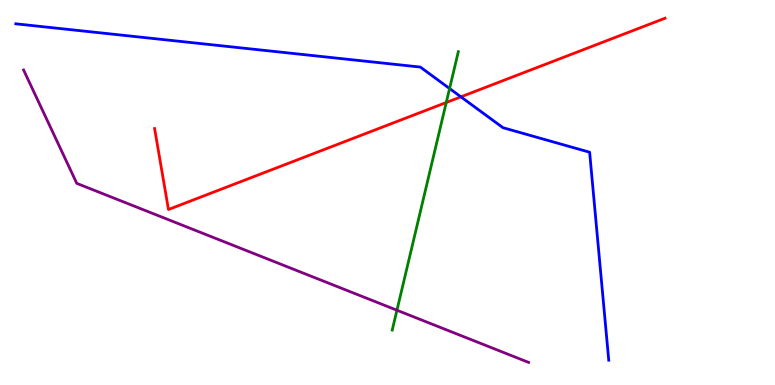[{'lines': ['blue', 'red'], 'intersections': [{'x': 5.95, 'y': 7.48}]}, {'lines': ['green', 'red'], 'intersections': [{'x': 5.76, 'y': 7.34}]}, {'lines': ['purple', 'red'], 'intersections': []}, {'lines': ['blue', 'green'], 'intersections': [{'x': 5.8, 'y': 7.7}]}, {'lines': ['blue', 'purple'], 'intersections': []}, {'lines': ['green', 'purple'], 'intersections': [{'x': 5.12, 'y': 1.94}]}]